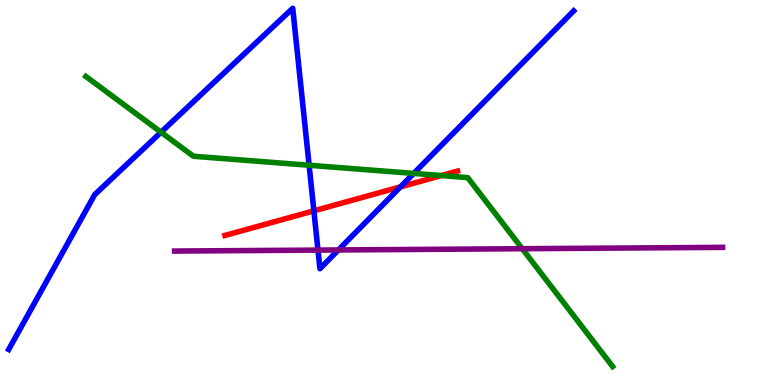[{'lines': ['blue', 'red'], 'intersections': [{'x': 4.05, 'y': 4.52}, {'x': 5.17, 'y': 5.15}]}, {'lines': ['green', 'red'], 'intersections': [{'x': 5.69, 'y': 5.44}]}, {'lines': ['purple', 'red'], 'intersections': []}, {'lines': ['blue', 'green'], 'intersections': [{'x': 2.08, 'y': 6.57}, {'x': 3.99, 'y': 5.71}, {'x': 5.34, 'y': 5.5}]}, {'lines': ['blue', 'purple'], 'intersections': [{'x': 4.1, 'y': 3.5}, {'x': 4.37, 'y': 3.51}]}, {'lines': ['green', 'purple'], 'intersections': [{'x': 6.74, 'y': 3.54}]}]